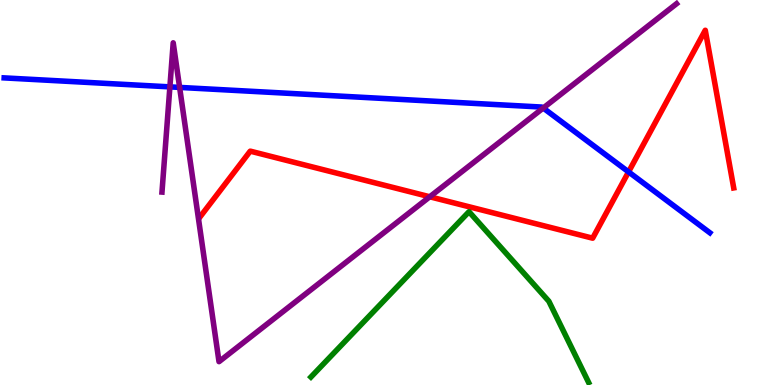[{'lines': ['blue', 'red'], 'intersections': [{'x': 8.11, 'y': 5.53}]}, {'lines': ['green', 'red'], 'intersections': []}, {'lines': ['purple', 'red'], 'intersections': [{'x': 5.55, 'y': 4.89}]}, {'lines': ['blue', 'green'], 'intersections': []}, {'lines': ['blue', 'purple'], 'intersections': [{'x': 2.19, 'y': 7.74}, {'x': 2.32, 'y': 7.73}, {'x': 7.01, 'y': 7.19}]}, {'lines': ['green', 'purple'], 'intersections': []}]